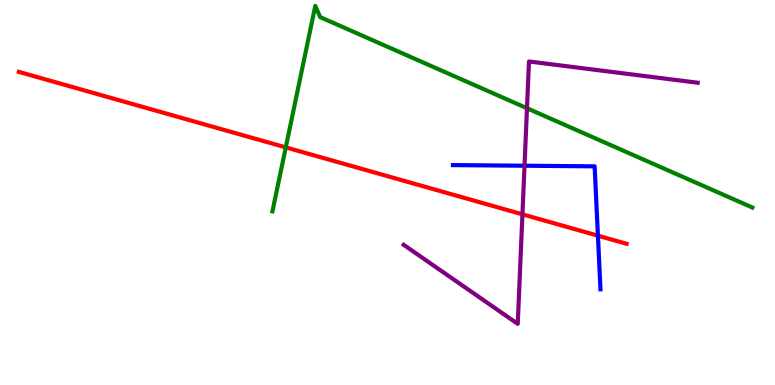[{'lines': ['blue', 'red'], 'intersections': [{'x': 7.72, 'y': 3.88}]}, {'lines': ['green', 'red'], 'intersections': [{'x': 3.69, 'y': 6.17}]}, {'lines': ['purple', 'red'], 'intersections': [{'x': 6.74, 'y': 4.43}]}, {'lines': ['blue', 'green'], 'intersections': []}, {'lines': ['blue', 'purple'], 'intersections': [{'x': 6.77, 'y': 5.7}]}, {'lines': ['green', 'purple'], 'intersections': [{'x': 6.8, 'y': 7.19}]}]